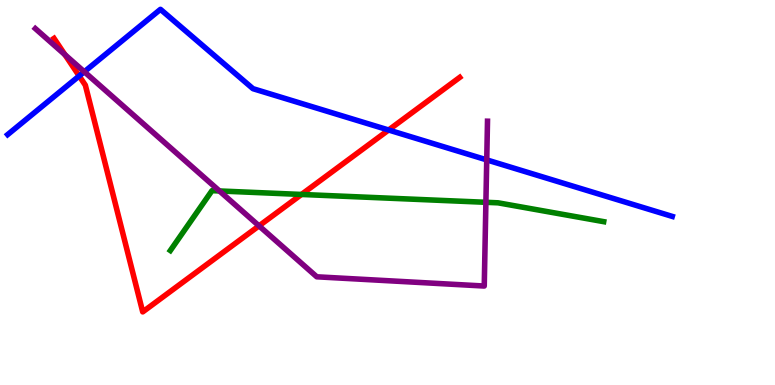[{'lines': ['blue', 'red'], 'intersections': [{'x': 1.02, 'y': 8.03}, {'x': 5.01, 'y': 6.62}]}, {'lines': ['green', 'red'], 'intersections': [{'x': 3.89, 'y': 4.95}]}, {'lines': ['purple', 'red'], 'intersections': [{'x': 0.838, 'y': 8.58}, {'x': 3.34, 'y': 4.13}]}, {'lines': ['blue', 'green'], 'intersections': []}, {'lines': ['blue', 'purple'], 'intersections': [{'x': 1.09, 'y': 8.14}, {'x': 6.28, 'y': 5.85}]}, {'lines': ['green', 'purple'], 'intersections': [{'x': 2.83, 'y': 5.04}, {'x': 6.27, 'y': 4.75}]}]